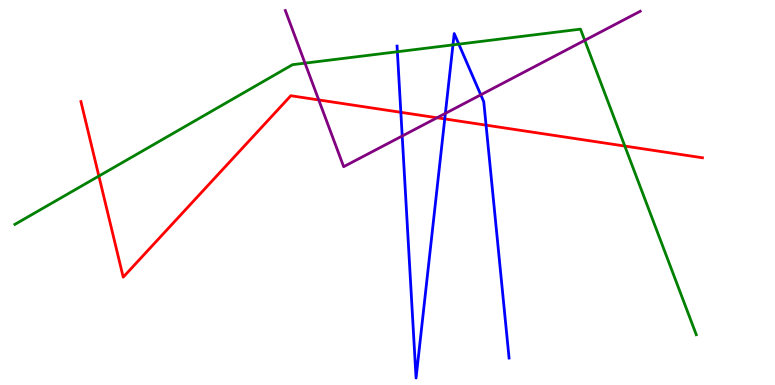[{'lines': ['blue', 'red'], 'intersections': [{'x': 5.17, 'y': 7.08}, {'x': 5.74, 'y': 6.91}, {'x': 6.27, 'y': 6.75}]}, {'lines': ['green', 'red'], 'intersections': [{'x': 1.28, 'y': 5.43}, {'x': 8.06, 'y': 6.21}]}, {'lines': ['purple', 'red'], 'intersections': [{'x': 4.11, 'y': 7.4}, {'x': 5.64, 'y': 6.94}]}, {'lines': ['blue', 'green'], 'intersections': [{'x': 5.13, 'y': 8.66}, {'x': 5.84, 'y': 8.83}, {'x': 5.92, 'y': 8.85}]}, {'lines': ['blue', 'purple'], 'intersections': [{'x': 5.19, 'y': 6.47}, {'x': 5.75, 'y': 7.05}, {'x': 6.2, 'y': 7.54}]}, {'lines': ['green', 'purple'], 'intersections': [{'x': 3.94, 'y': 8.36}, {'x': 7.55, 'y': 8.95}]}]